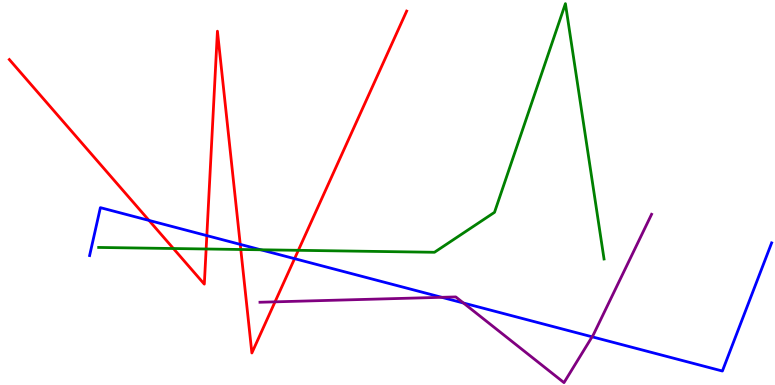[{'lines': ['blue', 'red'], 'intersections': [{'x': 1.92, 'y': 4.27}, {'x': 2.67, 'y': 3.88}, {'x': 3.1, 'y': 3.65}, {'x': 3.8, 'y': 3.28}]}, {'lines': ['green', 'red'], 'intersections': [{'x': 2.24, 'y': 3.54}, {'x': 2.66, 'y': 3.53}, {'x': 3.11, 'y': 3.52}, {'x': 3.85, 'y': 3.5}]}, {'lines': ['purple', 'red'], 'intersections': [{'x': 3.55, 'y': 2.16}]}, {'lines': ['blue', 'green'], 'intersections': [{'x': 3.36, 'y': 3.51}]}, {'lines': ['blue', 'purple'], 'intersections': [{'x': 5.7, 'y': 2.28}, {'x': 5.98, 'y': 2.13}, {'x': 7.64, 'y': 1.25}]}, {'lines': ['green', 'purple'], 'intersections': []}]